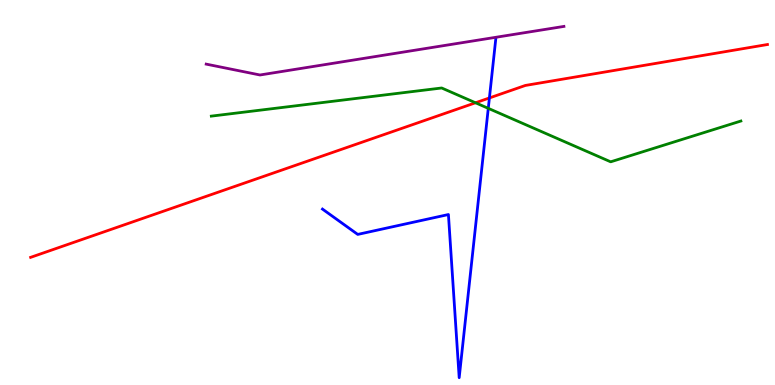[{'lines': ['blue', 'red'], 'intersections': [{'x': 6.31, 'y': 7.46}]}, {'lines': ['green', 'red'], 'intersections': [{'x': 6.14, 'y': 7.33}]}, {'lines': ['purple', 'red'], 'intersections': []}, {'lines': ['blue', 'green'], 'intersections': [{'x': 6.3, 'y': 7.19}]}, {'lines': ['blue', 'purple'], 'intersections': []}, {'lines': ['green', 'purple'], 'intersections': []}]